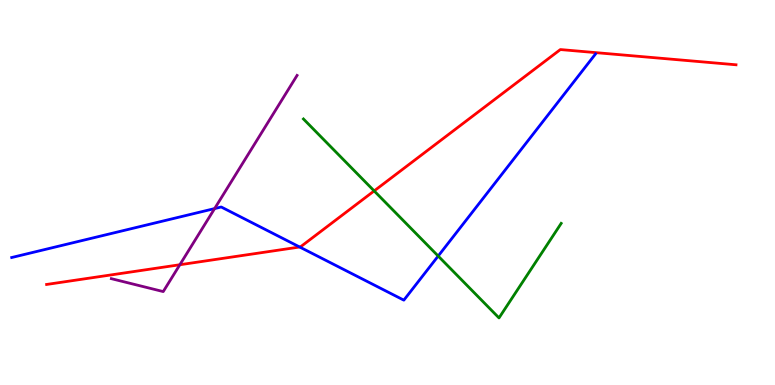[{'lines': ['blue', 'red'], 'intersections': [{'x': 3.87, 'y': 3.58}]}, {'lines': ['green', 'red'], 'intersections': [{'x': 4.83, 'y': 5.04}]}, {'lines': ['purple', 'red'], 'intersections': [{'x': 2.32, 'y': 3.12}]}, {'lines': ['blue', 'green'], 'intersections': [{'x': 5.65, 'y': 3.35}]}, {'lines': ['blue', 'purple'], 'intersections': [{'x': 2.77, 'y': 4.58}]}, {'lines': ['green', 'purple'], 'intersections': []}]